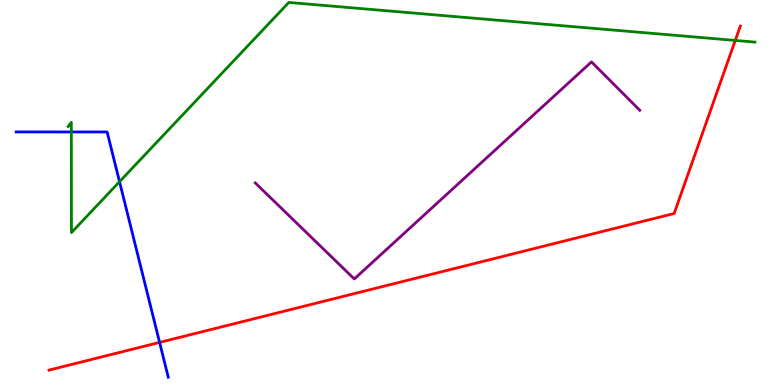[{'lines': ['blue', 'red'], 'intersections': [{'x': 2.06, 'y': 1.11}]}, {'lines': ['green', 'red'], 'intersections': [{'x': 9.49, 'y': 8.95}]}, {'lines': ['purple', 'red'], 'intersections': []}, {'lines': ['blue', 'green'], 'intersections': [{'x': 0.921, 'y': 6.57}, {'x': 1.54, 'y': 5.28}]}, {'lines': ['blue', 'purple'], 'intersections': []}, {'lines': ['green', 'purple'], 'intersections': []}]